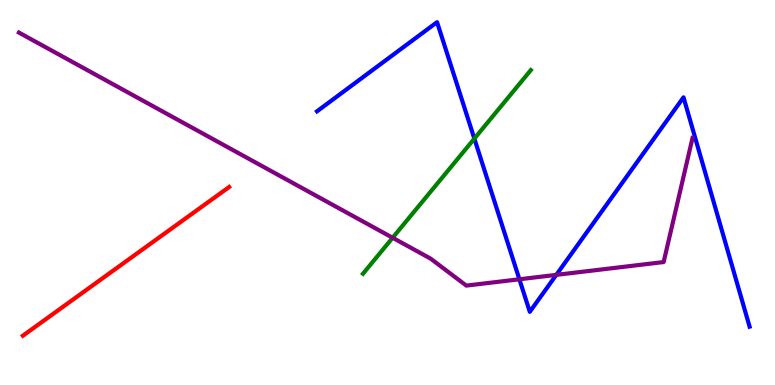[{'lines': ['blue', 'red'], 'intersections': []}, {'lines': ['green', 'red'], 'intersections': []}, {'lines': ['purple', 'red'], 'intersections': []}, {'lines': ['blue', 'green'], 'intersections': [{'x': 6.12, 'y': 6.4}]}, {'lines': ['blue', 'purple'], 'intersections': [{'x': 6.7, 'y': 2.75}, {'x': 7.18, 'y': 2.86}]}, {'lines': ['green', 'purple'], 'intersections': [{'x': 5.07, 'y': 3.82}]}]